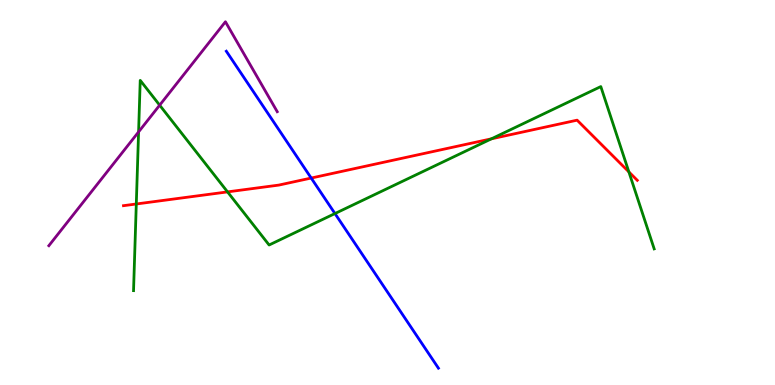[{'lines': ['blue', 'red'], 'intersections': [{'x': 4.02, 'y': 5.38}]}, {'lines': ['green', 'red'], 'intersections': [{'x': 1.76, 'y': 4.7}, {'x': 2.94, 'y': 5.02}, {'x': 6.34, 'y': 6.39}, {'x': 8.11, 'y': 5.54}]}, {'lines': ['purple', 'red'], 'intersections': []}, {'lines': ['blue', 'green'], 'intersections': [{'x': 4.32, 'y': 4.45}]}, {'lines': ['blue', 'purple'], 'intersections': []}, {'lines': ['green', 'purple'], 'intersections': [{'x': 1.79, 'y': 6.57}, {'x': 2.06, 'y': 7.27}]}]